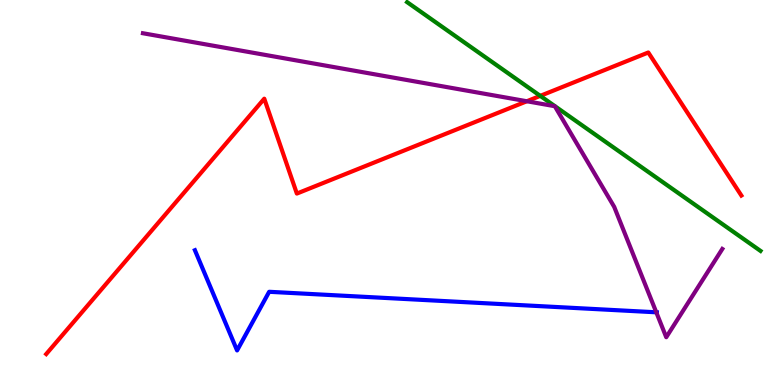[{'lines': ['blue', 'red'], 'intersections': []}, {'lines': ['green', 'red'], 'intersections': [{'x': 6.97, 'y': 7.51}]}, {'lines': ['purple', 'red'], 'intersections': [{'x': 6.8, 'y': 7.37}]}, {'lines': ['blue', 'green'], 'intersections': []}, {'lines': ['blue', 'purple'], 'intersections': [{'x': 8.47, 'y': 1.89}]}, {'lines': ['green', 'purple'], 'intersections': []}]